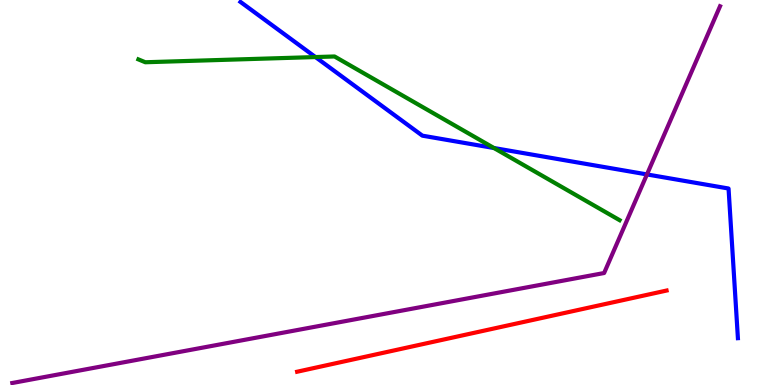[{'lines': ['blue', 'red'], 'intersections': []}, {'lines': ['green', 'red'], 'intersections': []}, {'lines': ['purple', 'red'], 'intersections': []}, {'lines': ['blue', 'green'], 'intersections': [{'x': 4.07, 'y': 8.52}, {'x': 6.37, 'y': 6.16}]}, {'lines': ['blue', 'purple'], 'intersections': [{'x': 8.35, 'y': 5.47}]}, {'lines': ['green', 'purple'], 'intersections': []}]